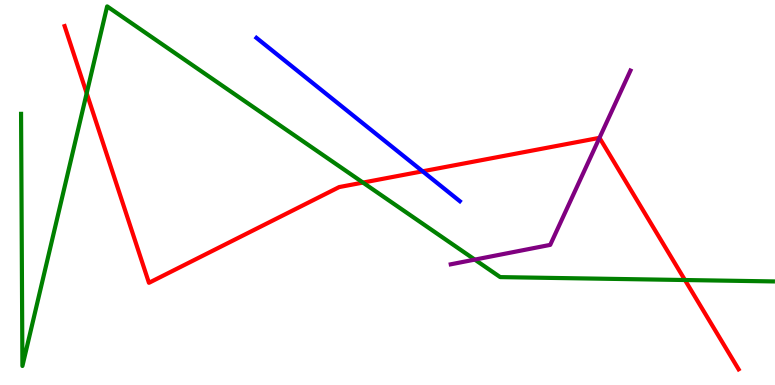[{'lines': ['blue', 'red'], 'intersections': [{'x': 5.45, 'y': 5.55}]}, {'lines': ['green', 'red'], 'intersections': [{'x': 1.12, 'y': 7.58}, {'x': 4.68, 'y': 5.26}, {'x': 8.84, 'y': 2.73}]}, {'lines': ['purple', 'red'], 'intersections': [{'x': 7.74, 'y': 6.42}]}, {'lines': ['blue', 'green'], 'intersections': []}, {'lines': ['blue', 'purple'], 'intersections': []}, {'lines': ['green', 'purple'], 'intersections': [{'x': 6.13, 'y': 3.26}]}]